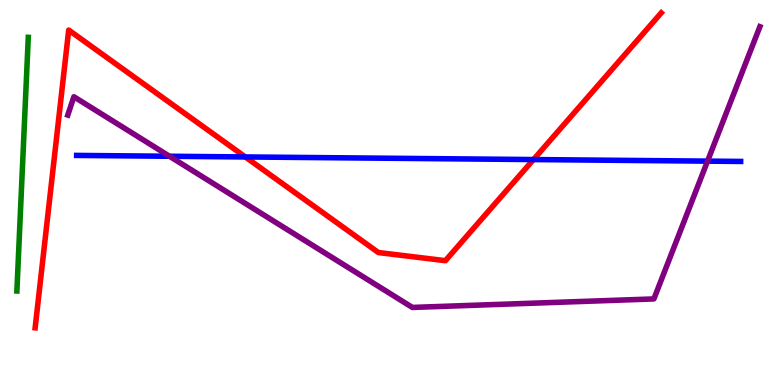[{'lines': ['blue', 'red'], 'intersections': [{'x': 3.17, 'y': 5.92}, {'x': 6.88, 'y': 5.86}]}, {'lines': ['green', 'red'], 'intersections': []}, {'lines': ['purple', 'red'], 'intersections': []}, {'lines': ['blue', 'green'], 'intersections': []}, {'lines': ['blue', 'purple'], 'intersections': [{'x': 2.19, 'y': 5.94}, {'x': 9.13, 'y': 5.81}]}, {'lines': ['green', 'purple'], 'intersections': []}]